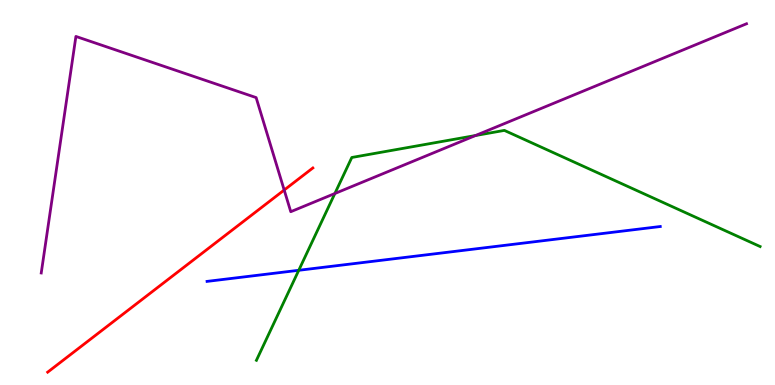[{'lines': ['blue', 'red'], 'intersections': []}, {'lines': ['green', 'red'], 'intersections': []}, {'lines': ['purple', 'red'], 'intersections': [{'x': 3.67, 'y': 5.06}]}, {'lines': ['blue', 'green'], 'intersections': [{'x': 3.85, 'y': 2.98}]}, {'lines': ['blue', 'purple'], 'intersections': []}, {'lines': ['green', 'purple'], 'intersections': [{'x': 4.32, 'y': 4.97}, {'x': 6.14, 'y': 6.48}]}]